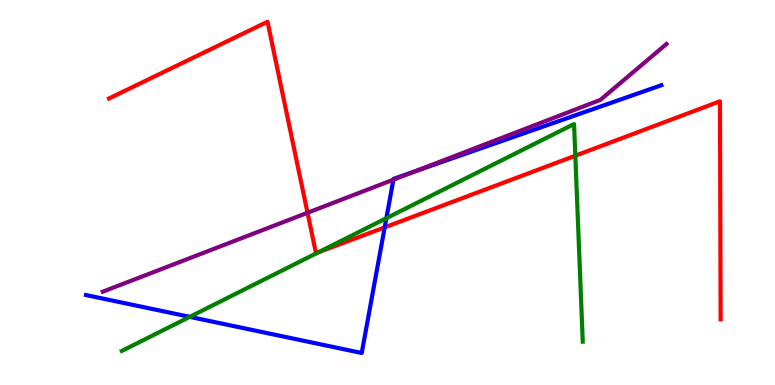[{'lines': ['blue', 'red'], 'intersections': [{'x': 4.96, 'y': 4.09}]}, {'lines': ['green', 'red'], 'intersections': [{'x': 4.11, 'y': 3.45}, {'x': 7.42, 'y': 5.96}]}, {'lines': ['purple', 'red'], 'intersections': [{'x': 3.97, 'y': 4.47}]}, {'lines': ['blue', 'green'], 'intersections': [{'x': 2.45, 'y': 1.77}, {'x': 4.99, 'y': 4.33}]}, {'lines': ['blue', 'purple'], 'intersections': [{'x': 5.08, 'y': 5.33}, {'x': 5.35, 'y': 5.54}]}, {'lines': ['green', 'purple'], 'intersections': []}]